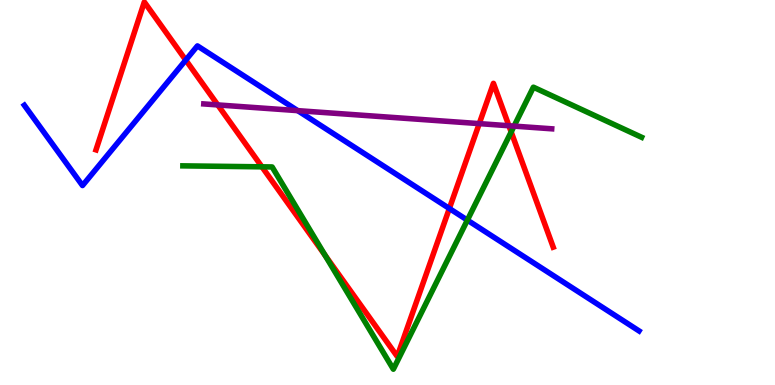[{'lines': ['blue', 'red'], 'intersections': [{'x': 2.4, 'y': 8.44}, {'x': 5.8, 'y': 4.58}]}, {'lines': ['green', 'red'], 'intersections': [{'x': 3.38, 'y': 5.67}, {'x': 4.19, 'y': 3.37}, {'x': 6.6, 'y': 6.57}]}, {'lines': ['purple', 'red'], 'intersections': [{'x': 2.81, 'y': 7.27}, {'x': 6.18, 'y': 6.79}, {'x': 6.57, 'y': 6.73}]}, {'lines': ['blue', 'green'], 'intersections': [{'x': 6.03, 'y': 4.28}]}, {'lines': ['blue', 'purple'], 'intersections': [{'x': 3.84, 'y': 7.13}]}, {'lines': ['green', 'purple'], 'intersections': [{'x': 6.63, 'y': 6.72}]}]